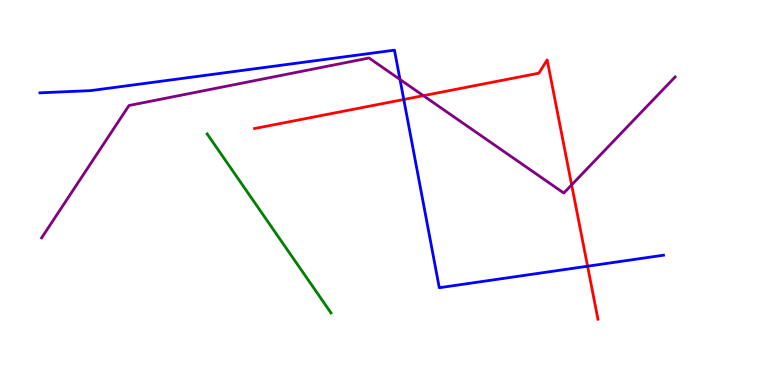[{'lines': ['blue', 'red'], 'intersections': [{'x': 5.21, 'y': 7.42}, {'x': 7.58, 'y': 3.09}]}, {'lines': ['green', 'red'], 'intersections': []}, {'lines': ['purple', 'red'], 'intersections': [{'x': 5.46, 'y': 7.52}, {'x': 7.38, 'y': 5.2}]}, {'lines': ['blue', 'green'], 'intersections': []}, {'lines': ['blue', 'purple'], 'intersections': [{'x': 5.16, 'y': 7.94}]}, {'lines': ['green', 'purple'], 'intersections': []}]